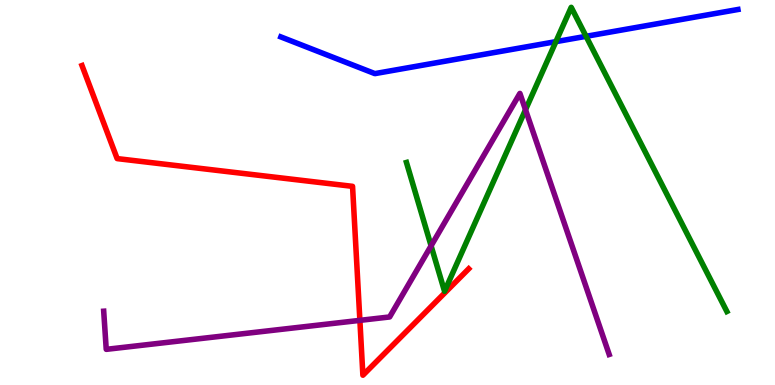[{'lines': ['blue', 'red'], 'intersections': []}, {'lines': ['green', 'red'], 'intersections': []}, {'lines': ['purple', 'red'], 'intersections': [{'x': 4.64, 'y': 1.68}]}, {'lines': ['blue', 'green'], 'intersections': [{'x': 7.17, 'y': 8.92}, {'x': 7.56, 'y': 9.06}]}, {'lines': ['blue', 'purple'], 'intersections': []}, {'lines': ['green', 'purple'], 'intersections': [{'x': 5.56, 'y': 3.62}, {'x': 6.78, 'y': 7.15}]}]